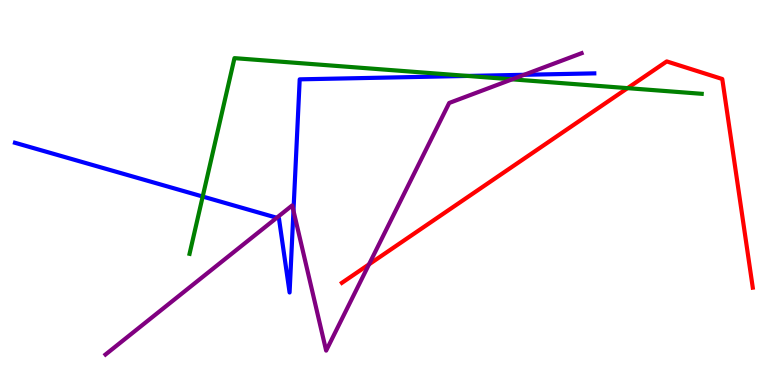[{'lines': ['blue', 'red'], 'intersections': []}, {'lines': ['green', 'red'], 'intersections': [{'x': 8.1, 'y': 7.71}]}, {'lines': ['purple', 'red'], 'intersections': [{'x': 4.76, 'y': 3.13}]}, {'lines': ['blue', 'green'], 'intersections': [{'x': 2.62, 'y': 4.9}, {'x': 6.03, 'y': 8.03}]}, {'lines': ['blue', 'purple'], 'intersections': [{'x': 3.57, 'y': 4.34}, {'x': 3.79, 'y': 4.53}, {'x': 6.76, 'y': 8.06}]}, {'lines': ['green', 'purple'], 'intersections': [{'x': 6.61, 'y': 7.94}]}]